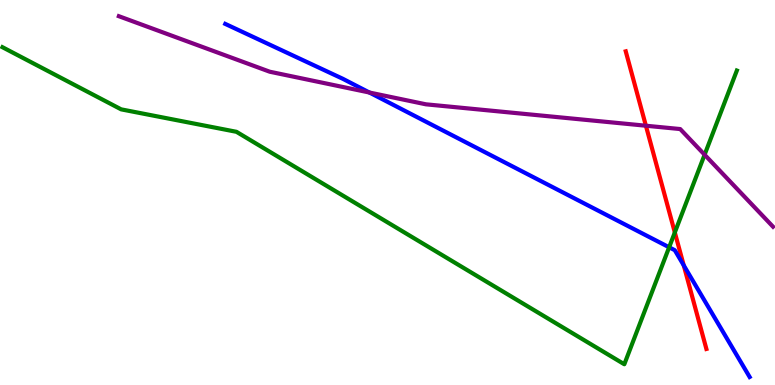[{'lines': ['blue', 'red'], 'intersections': [{'x': 8.82, 'y': 3.11}]}, {'lines': ['green', 'red'], 'intersections': [{'x': 8.71, 'y': 3.96}]}, {'lines': ['purple', 'red'], 'intersections': [{'x': 8.33, 'y': 6.73}]}, {'lines': ['blue', 'green'], 'intersections': [{'x': 8.63, 'y': 3.58}]}, {'lines': ['blue', 'purple'], 'intersections': [{'x': 4.77, 'y': 7.6}]}, {'lines': ['green', 'purple'], 'intersections': [{'x': 9.09, 'y': 5.98}]}]